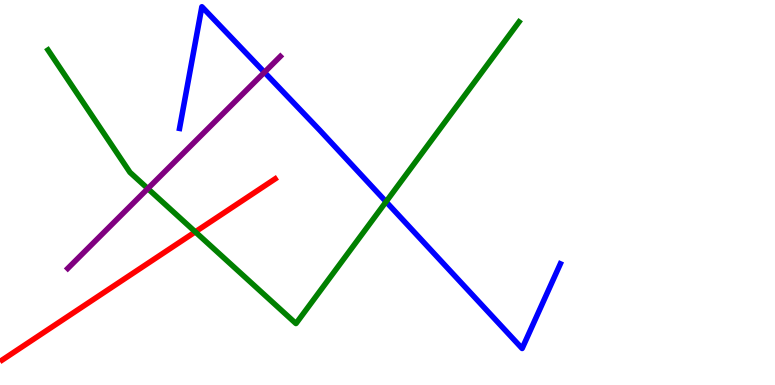[{'lines': ['blue', 'red'], 'intersections': []}, {'lines': ['green', 'red'], 'intersections': [{'x': 2.52, 'y': 3.98}]}, {'lines': ['purple', 'red'], 'intersections': []}, {'lines': ['blue', 'green'], 'intersections': [{'x': 4.98, 'y': 4.76}]}, {'lines': ['blue', 'purple'], 'intersections': [{'x': 3.41, 'y': 8.12}]}, {'lines': ['green', 'purple'], 'intersections': [{'x': 1.91, 'y': 5.1}]}]